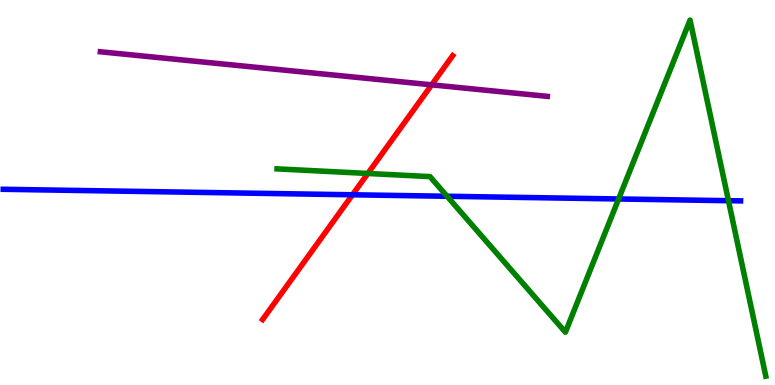[{'lines': ['blue', 'red'], 'intersections': [{'x': 4.55, 'y': 4.94}]}, {'lines': ['green', 'red'], 'intersections': [{'x': 4.75, 'y': 5.49}]}, {'lines': ['purple', 'red'], 'intersections': [{'x': 5.57, 'y': 7.8}]}, {'lines': ['blue', 'green'], 'intersections': [{'x': 5.77, 'y': 4.9}, {'x': 7.98, 'y': 4.83}, {'x': 9.4, 'y': 4.79}]}, {'lines': ['blue', 'purple'], 'intersections': []}, {'lines': ['green', 'purple'], 'intersections': []}]